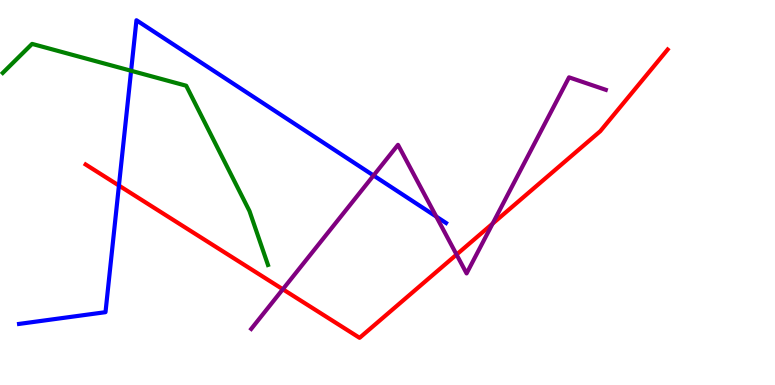[{'lines': ['blue', 'red'], 'intersections': [{'x': 1.53, 'y': 5.18}]}, {'lines': ['green', 'red'], 'intersections': []}, {'lines': ['purple', 'red'], 'intersections': [{'x': 3.65, 'y': 2.49}, {'x': 5.89, 'y': 3.39}, {'x': 6.36, 'y': 4.19}]}, {'lines': ['blue', 'green'], 'intersections': [{'x': 1.69, 'y': 8.16}]}, {'lines': ['blue', 'purple'], 'intersections': [{'x': 4.82, 'y': 5.44}, {'x': 5.63, 'y': 4.37}]}, {'lines': ['green', 'purple'], 'intersections': []}]